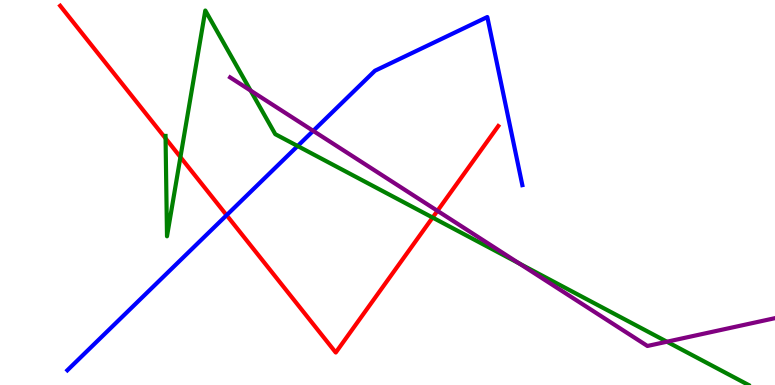[{'lines': ['blue', 'red'], 'intersections': [{'x': 2.92, 'y': 4.41}]}, {'lines': ['green', 'red'], 'intersections': [{'x': 2.14, 'y': 6.41}, {'x': 2.33, 'y': 5.92}, {'x': 5.58, 'y': 4.35}]}, {'lines': ['purple', 'red'], 'intersections': [{'x': 5.64, 'y': 4.52}]}, {'lines': ['blue', 'green'], 'intersections': [{'x': 3.84, 'y': 6.21}]}, {'lines': ['blue', 'purple'], 'intersections': [{'x': 4.04, 'y': 6.6}]}, {'lines': ['green', 'purple'], 'intersections': [{'x': 3.23, 'y': 7.65}, {'x': 6.7, 'y': 3.16}, {'x': 8.61, 'y': 1.12}]}]